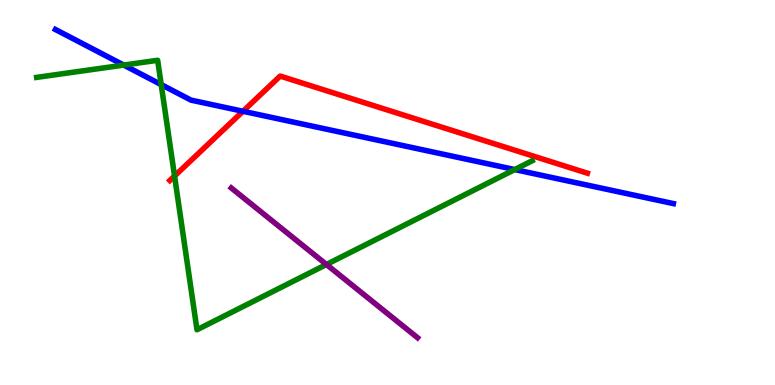[{'lines': ['blue', 'red'], 'intersections': [{'x': 3.14, 'y': 7.11}]}, {'lines': ['green', 'red'], 'intersections': [{'x': 2.25, 'y': 5.43}]}, {'lines': ['purple', 'red'], 'intersections': []}, {'lines': ['blue', 'green'], 'intersections': [{'x': 1.6, 'y': 8.31}, {'x': 2.08, 'y': 7.8}, {'x': 6.64, 'y': 5.6}]}, {'lines': ['blue', 'purple'], 'intersections': []}, {'lines': ['green', 'purple'], 'intersections': [{'x': 4.21, 'y': 3.13}]}]